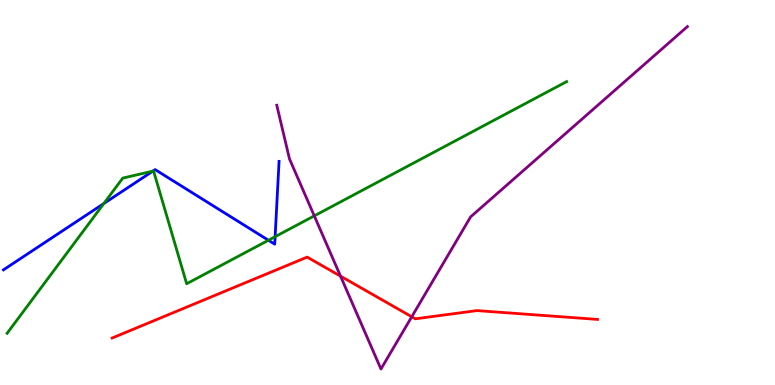[{'lines': ['blue', 'red'], 'intersections': []}, {'lines': ['green', 'red'], 'intersections': []}, {'lines': ['purple', 'red'], 'intersections': [{'x': 4.39, 'y': 2.83}, {'x': 5.31, 'y': 1.77}]}, {'lines': ['blue', 'green'], 'intersections': [{'x': 1.34, 'y': 4.71}, {'x': 1.97, 'y': 5.56}, {'x': 3.46, 'y': 3.76}, {'x': 3.55, 'y': 3.85}]}, {'lines': ['blue', 'purple'], 'intersections': []}, {'lines': ['green', 'purple'], 'intersections': [{'x': 4.06, 'y': 4.39}]}]